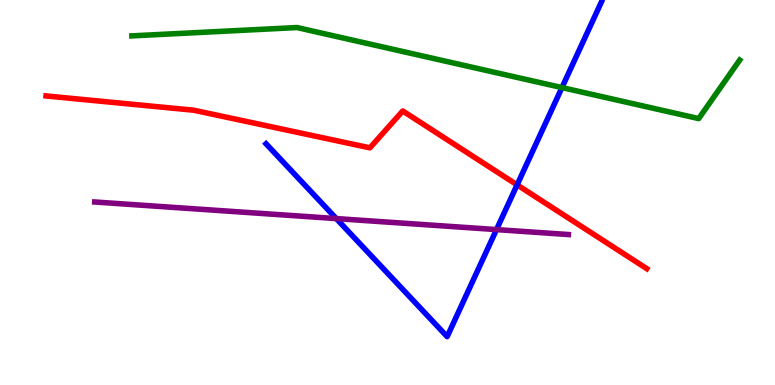[{'lines': ['blue', 'red'], 'intersections': [{'x': 6.67, 'y': 5.2}]}, {'lines': ['green', 'red'], 'intersections': []}, {'lines': ['purple', 'red'], 'intersections': []}, {'lines': ['blue', 'green'], 'intersections': [{'x': 7.25, 'y': 7.73}]}, {'lines': ['blue', 'purple'], 'intersections': [{'x': 4.34, 'y': 4.32}, {'x': 6.41, 'y': 4.04}]}, {'lines': ['green', 'purple'], 'intersections': []}]